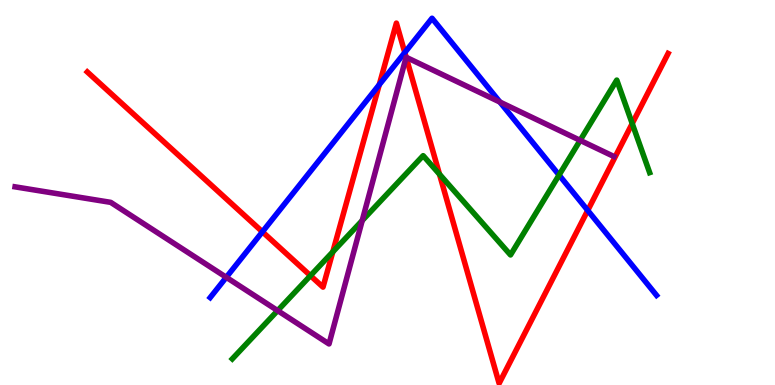[{'lines': ['blue', 'red'], 'intersections': [{'x': 3.39, 'y': 3.98}, {'x': 4.89, 'y': 7.8}, {'x': 5.22, 'y': 8.64}, {'x': 7.58, 'y': 4.53}]}, {'lines': ['green', 'red'], 'intersections': [{'x': 4.01, 'y': 2.84}, {'x': 4.29, 'y': 3.46}, {'x': 5.67, 'y': 5.47}, {'x': 8.16, 'y': 6.79}]}, {'lines': ['purple', 'red'], 'intersections': [{'x': 5.24, 'y': 8.51}]}, {'lines': ['blue', 'green'], 'intersections': [{'x': 7.21, 'y': 5.45}]}, {'lines': ['blue', 'purple'], 'intersections': [{'x': 2.92, 'y': 2.8}, {'x': 6.45, 'y': 7.35}]}, {'lines': ['green', 'purple'], 'intersections': [{'x': 3.58, 'y': 1.93}, {'x': 4.67, 'y': 4.27}, {'x': 7.49, 'y': 6.35}]}]